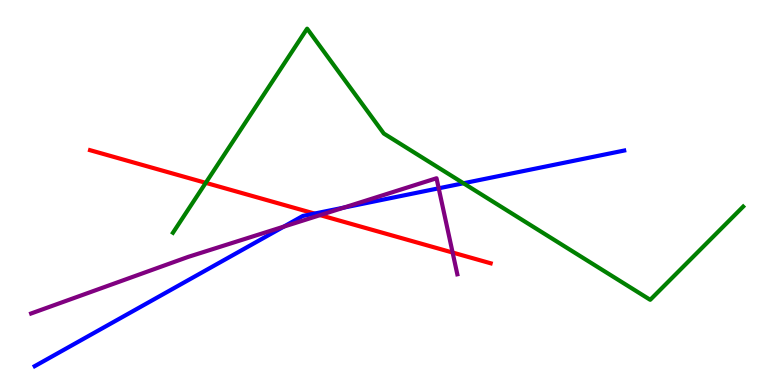[{'lines': ['blue', 'red'], 'intersections': [{'x': 4.06, 'y': 4.45}]}, {'lines': ['green', 'red'], 'intersections': [{'x': 2.65, 'y': 5.25}]}, {'lines': ['purple', 'red'], 'intersections': [{'x': 4.13, 'y': 4.41}, {'x': 5.84, 'y': 3.44}]}, {'lines': ['blue', 'green'], 'intersections': [{'x': 5.98, 'y': 5.24}]}, {'lines': ['blue', 'purple'], 'intersections': [{'x': 3.66, 'y': 4.11}, {'x': 4.44, 'y': 4.61}, {'x': 5.66, 'y': 5.11}]}, {'lines': ['green', 'purple'], 'intersections': []}]